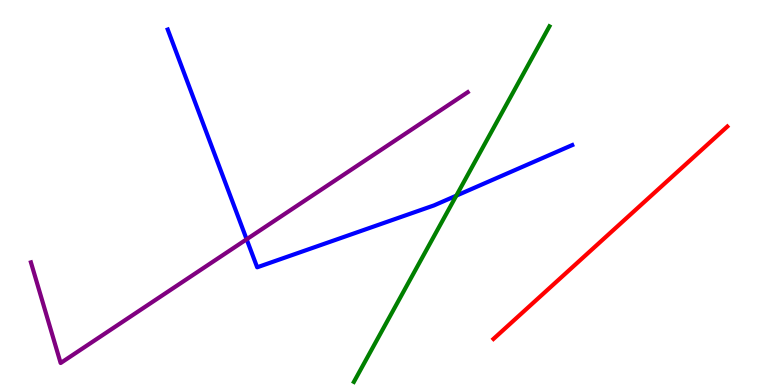[{'lines': ['blue', 'red'], 'intersections': []}, {'lines': ['green', 'red'], 'intersections': []}, {'lines': ['purple', 'red'], 'intersections': []}, {'lines': ['blue', 'green'], 'intersections': [{'x': 5.89, 'y': 4.92}]}, {'lines': ['blue', 'purple'], 'intersections': [{'x': 3.18, 'y': 3.78}]}, {'lines': ['green', 'purple'], 'intersections': []}]